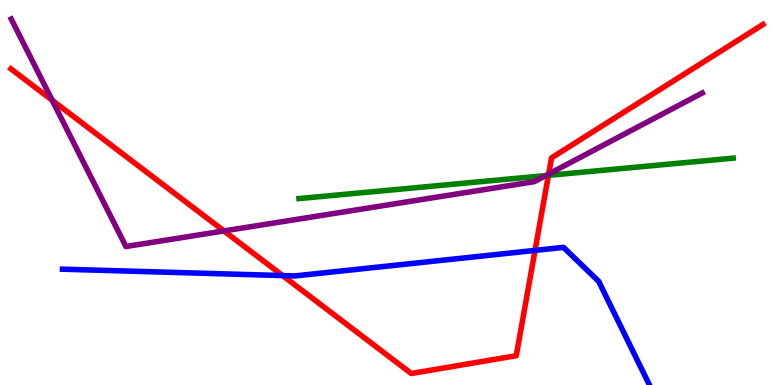[{'lines': ['blue', 'red'], 'intersections': [{'x': 3.65, 'y': 2.84}, {'x': 6.9, 'y': 3.5}]}, {'lines': ['green', 'red'], 'intersections': [{'x': 7.08, 'y': 5.45}]}, {'lines': ['purple', 'red'], 'intersections': [{'x': 0.673, 'y': 7.4}, {'x': 2.89, 'y': 4.0}, {'x': 7.08, 'y': 5.48}]}, {'lines': ['blue', 'green'], 'intersections': []}, {'lines': ['blue', 'purple'], 'intersections': []}, {'lines': ['green', 'purple'], 'intersections': [{'x': 7.04, 'y': 5.44}]}]